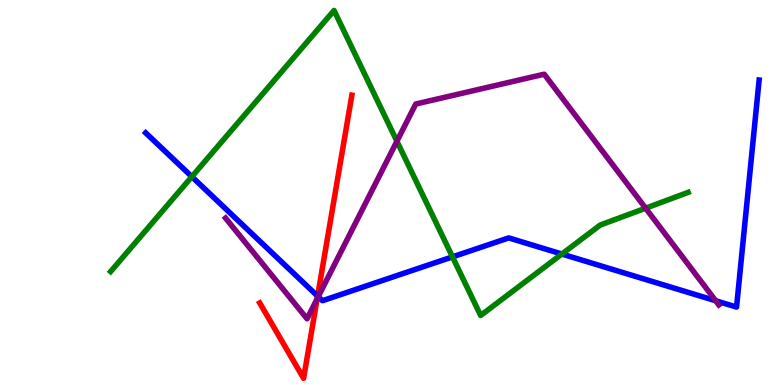[{'lines': ['blue', 'red'], 'intersections': [{'x': 4.1, 'y': 2.31}]}, {'lines': ['green', 'red'], 'intersections': []}, {'lines': ['purple', 'red'], 'intersections': [{'x': 4.09, 'y': 2.24}]}, {'lines': ['blue', 'green'], 'intersections': [{'x': 2.48, 'y': 5.41}, {'x': 5.84, 'y': 3.33}, {'x': 7.25, 'y': 3.4}]}, {'lines': ['blue', 'purple'], 'intersections': [{'x': 4.11, 'y': 2.29}, {'x': 9.23, 'y': 2.19}]}, {'lines': ['green', 'purple'], 'intersections': [{'x': 5.12, 'y': 6.33}, {'x': 8.33, 'y': 4.59}]}]